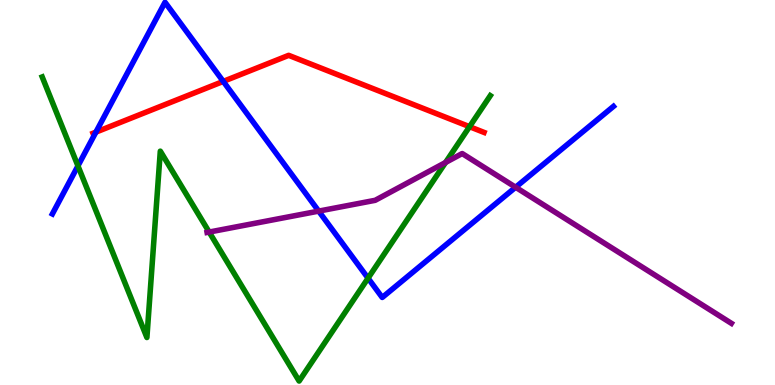[{'lines': ['blue', 'red'], 'intersections': [{'x': 1.24, 'y': 6.57}, {'x': 2.88, 'y': 7.89}]}, {'lines': ['green', 'red'], 'intersections': [{'x': 6.06, 'y': 6.71}]}, {'lines': ['purple', 'red'], 'intersections': []}, {'lines': ['blue', 'green'], 'intersections': [{'x': 1.01, 'y': 5.69}, {'x': 4.75, 'y': 2.77}]}, {'lines': ['blue', 'purple'], 'intersections': [{'x': 4.11, 'y': 4.52}, {'x': 6.65, 'y': 5.14}]}, {'lines': ['green', 'purple'], 'intersections': [{'x': 2.7, 'y': 3.97}, {'x': 5.75, 'y': 5.78}]}]